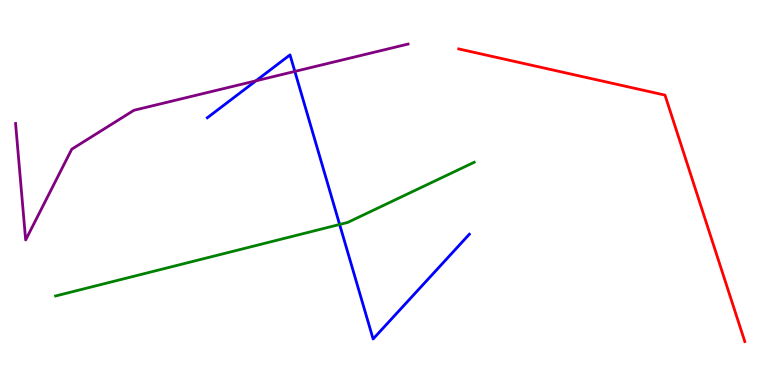[{'lines': ['blue', 'red'], 'intersections': []}, {'lines': ['green', 'red'], 'intersections': []}, {'lines': ['purple', 'red'], 'intersections': []}, {'lines': ['blue', 'green'], 'intersections': [{'x': 4.38, 'y': 4.17}]}, {'lines': ['blue', 'purple'], 'intersections': [{'x': 3.3, 'y': 7.9}, {'x': 3.8, 'y': 8.15}]}, {'lines': ['green', 'purple'], 'intersections': []}]